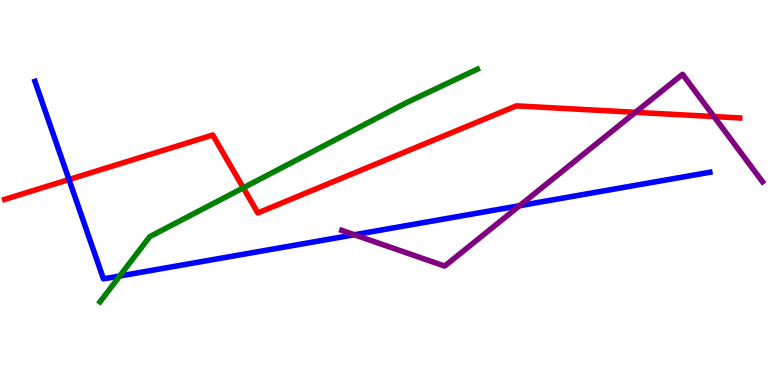[{'lines': ['blue', 'red'], 'intersections': [{'x': 0.89, 'y': 5.34}]}, {'lines': ['green', 'red'], 'intersections': [{'x': 3.14, 'y': 5.12}]}, {'lines': ['purple', 'red'], 'intersections': [{'x': 8.2, 'y': 7.08}, {'x': 9.21, 'y': 6.97}]}, {'lines': ['blue', 'green'], 'intersections': [{'x': 1.54, 'y': 2.83}]}, {'lines': ['blue', 'purple'], 'intersections': [{'x': 4.57, 'y': 3.9}, {'x': 6.7, 'y': 4.66}]}, {'lines': ['green', 'purple'], 'intersections': []}]